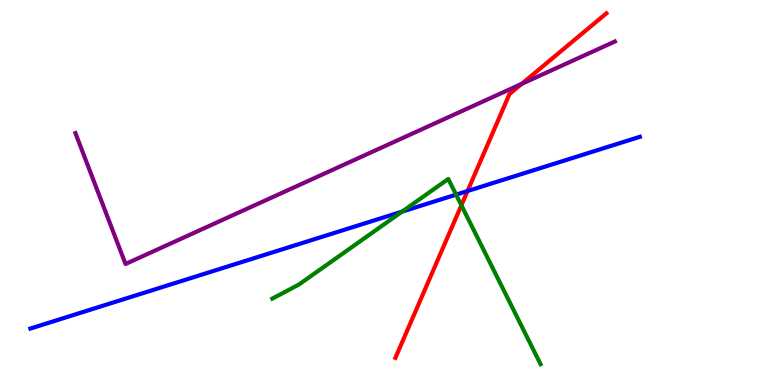[{'lines': ['blue', 'red'], 'intersections': [{'x': 6.03, 'y': 5.04}]}, {'lines': ['green', 'red'], 'intersections': [{'x': 5.95, 'y': 4.67}]}, {'lines': ['purple', 'red'], 'intersections': [{'x': 6.73, 'y': 7.82}]}, {'lines': ['blue', 'green'], 'intersections': [{'x': 5.19, 'y': 4.5}, {'x': 5.88, 'y': 4.94}]}, {'lines': ['blue', 'purple'], 'intersections': []}, {'lines': ['green', 'purple'], 'intersections': []}]